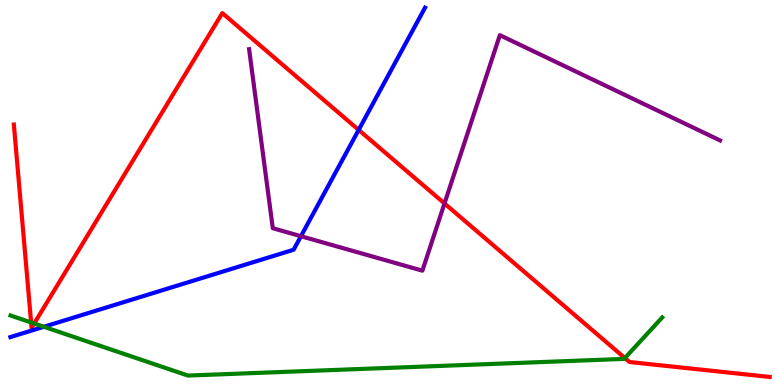[{'lines': ['blue', 'red'], 'intersections': [{'x': 4.63, 'y': 6.63}]}, {'lines': ['green', 'red'], 'intersections': [{'x': 0.402, 'y': 1.62}, {'x': 0.441, 'y': 1.6}, {'x': 8.06, 'y': 0.7}]}, {'lines': ['purple', 'red'], 'intersections': [{'x': 5.74, 'y': 4.72}]}, {'lines': ['blue', 'green'], 'intersections': [{'x': 0.566, 'y': 1.51}]}, {'lines': ['blue', 'purple'], 'intersections': [{'x': 3.88, 'y': 3.86}]}, {'lines': ['green', 'purple'], 'intersections': []}]